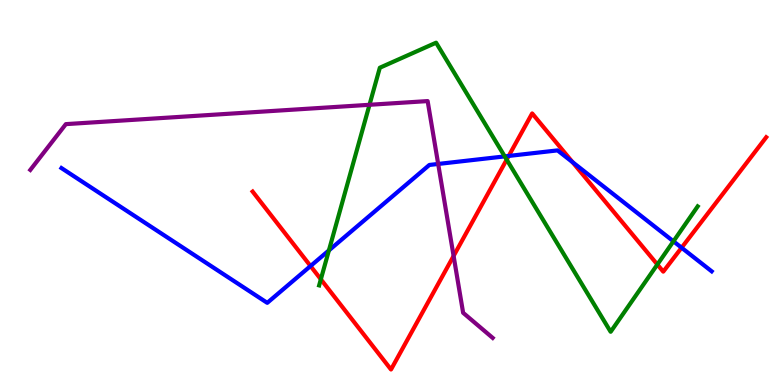[{'lines': ['blue', 'red'], 'intersections': [{'x': 4.01, 'y': 3.09}, {'x': 6.56, 'y': 5.95}, {'x': 7.39, 'y': 5.79}, {'x': 8.79, 'y': 3.57}]}, {'lines': ['green', 'red'], 'intersections': [{'x': 4.14, 'y': 2.75}, {'x': 6.54, 'y': 5.85}, {'x': 8.48, 'y': 3.13}]}, {'lines': ['purple', 'red'], 'intersections': [{'x': 5.85, 'y': 3.35}]}, {'lines': ['blue', 'green'], 'intersections': [{'x': 4.24, 'y': 3.5}, {'x': 6.51, 'y': 5.94}, {'x': 8.69, 'y': 3.73}]}, {'lines': ['blue', 'purple'], 'intersections': [{'x': 5.65, 'y': 5.74}]}, {'lines': ['green', 'purple'], 'intersections': [{'x': 4.77, 'y': 7.28}]}]